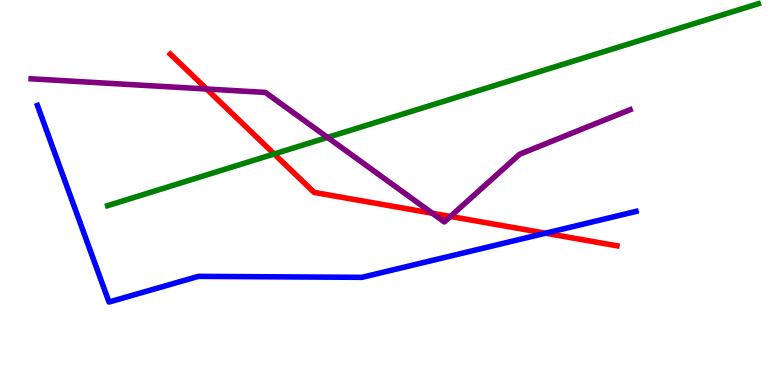[{'lines': ['blue', 'red'], 'intersections': [{'x': 7.04, 'y': 3.94}]}, {'lines': ['green', 'red'], 'intersections': [{'x': 3.54, 'y': 6.0}]}, {'lines': ['purple', 'red'], 'intersections': [{'x': 2.67, 'y': 7.69}, {'x': 5.58, 'y': 4.46}, {'x': 5.81, 'y': 4.38}]}, {'lines': ['blue', 'green'], 'intersections': []}, {'lines': ['blue', 'purple'], 'intersections': []}, {'lines': ['green', 'purple'], 'intersections': [{'x': 4.23, 'y': 6.43}]}]